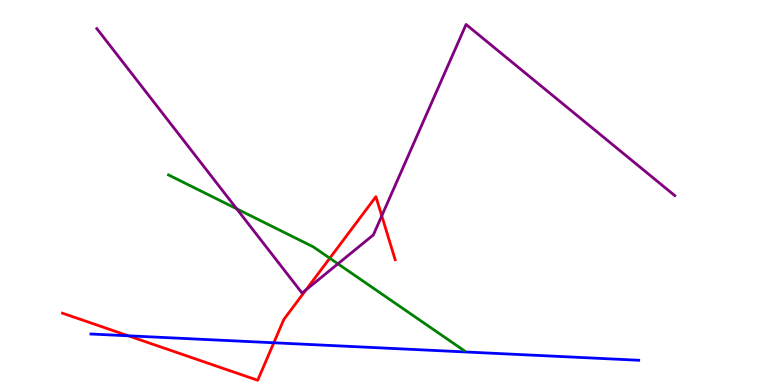[{'lines': ['blue', 'red'], 'intersections': [{'x': 1.66, 'y': 1.28}, {'x': 3.53, 'y': 1.1}]}, {'lines': ['green', 'red'], 'intersections': [{'x': 4.26, 'y': 3.29}]}, {'lines': ['purple', 'red'], 'intersections': [{'x': 3.95, 'y': 2.47}, {'x': 4.93, 'y': 4.39}]}, {'lines': ['blue', 'green'], 'intersections': []}, {'lines': ['blue', 'purple'], 'intersections': []}, {'lines': ['green', 'purple'], 'intersections': [{'x': 3.05, 'y': 4.58}, {'x': 4.36, 'y': 3.15}]}]